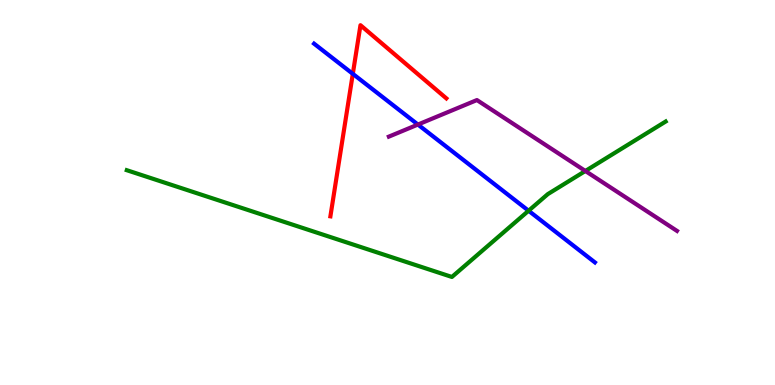[{'lines': ['blue', 'red'], 'intersections': [{'x': 4.55, 'y': 8.08}]}, {'lines': ['green', 'red'], 'intersections': []}, {'lines': ['purple', 'red'], 'intersections': []}, {'lines': ['blue', 'green'], 'intersections': [{'x': 6.82, 'y': 4.53}]}, {'lines': ['blue', 'purple'], 'intersections': [{'x': 5.39, 'y': 6.76}]}, {'lines': ['green', 'purple'], 'intersections': [{'x': 7.55, 'y': 5.56}]}]